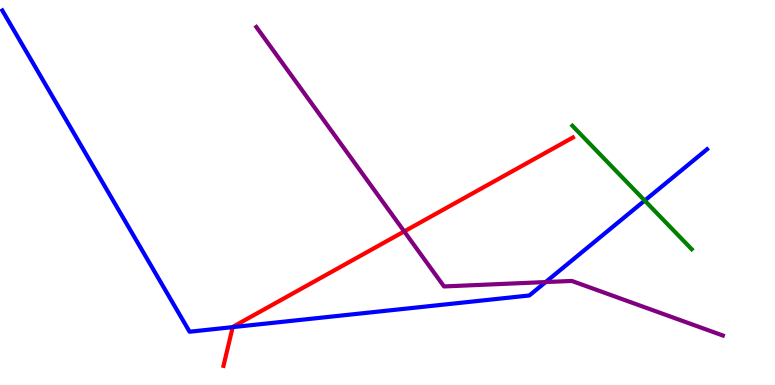[{'lines': ['blue', 'red'], 'intersections': [{'x': 3.0, 'y': 1.5}]}, {'lines': ['green', 'red'], 'intersections': []}, {'lines': ['purple', 'red'], 'intersections': [{'x': 5.22, 'y': 3.99}]}, {'lines': ['blue', 'green'], 'intersections': [{'x': 8.32, 'y': 4.79}]}, {'lines': ['blue', 'purple'], 'intersections': [{'x': 7.04, 'y': 2.67}]}, {'lines': ['green', 'purple'], 'intersections': []}]